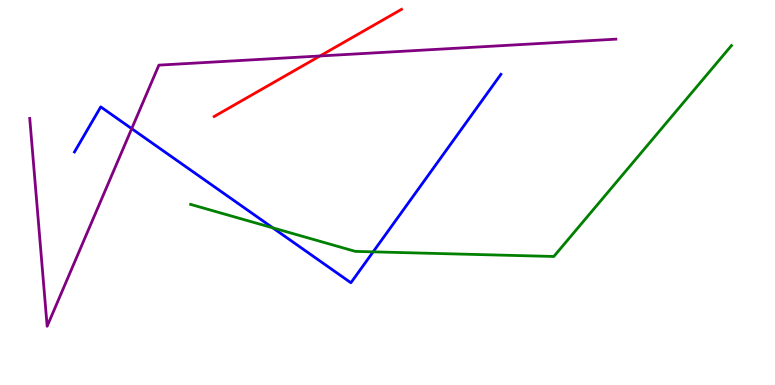[{'lines': ['blue', 'red'], 'intersections': []}, {'lines': ['green', 'red'], 'intersections': []}, {'lines': ['purple', 'red'], 'intersections': [{'x': 4.13, 'y': 8.55}]}, {'lines': ['blue', 'green'], 'intersections': [{'x': 3.52, 'y': 4.08}, {'x': 4.81, 'y': 3.46}]}, {'lines': ['blue', 'purple'], 'intersections': [{'x': 1.7, 'y': 6.66}]}, {'lines': ['green', 'purple'], 'intersections': []}]